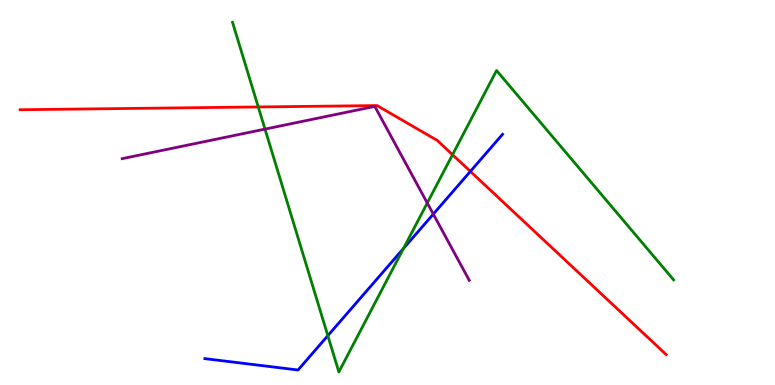[{'lines': ['blue', 'red'], 'intersections': [{'x': 6.07, 'y': 5.55}]}, {'lines': ['green', 'red'], 'intersections': [{'x': 3.33, 'y': 7.22}, {'x': 5.84, 'y': 5.98}]}, {'lines': ['purple', 'red'], 'intersections': []}, {'lines': ['blue', 'green'], 'intersections': [{'x': 4.23, 'y': 1.28}, {'x': 5.21, 'y': 3.54}]}, {'lines': ['blue', 'purple'], 'intersections': [{'x': 5.59, 'y': 4.44}]}, {'lines': ['green', 'purple'], 'intersections': [{'x': 3.42, 'y': 6.65}, {'x': 5.51, 'y': 4.73}]}]